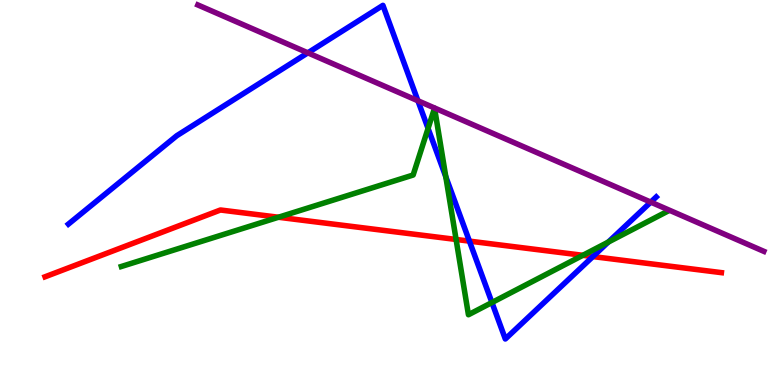[{'lines': ['blue', 'red'], 'intersections': [{'x': 6.06, 'y': 3.74}, {'x': 7.65, 'y': 3.34}]}, {'lines': ['green', 'red'], 'intersections': [{'x': 3.59, 'y': 4.36}, {'x': 5.88, 'y': 3.78}, {'x': 7.52, 'y': 3.37}]}, {'lines': ['purple', 'red'], 'intersections': []}, {'lines': ['blue', 'green'], 'intersections': [{'x': 5.52, 'y': 6.66}, {'x': 5.75, 'y': 5.41}, {'x': 6.35, 'y': 2.14}, {'x': 7.85, 'y': 3.71}]}, {'lines': ['blue', 'purple'], 'intersections': [{'x': 3.97, 'y': 8.63}, {'x': 5.39, 'y': 7.38}, {'x': 8.4, 'y': 4.75}]}, {'lines': ['green', 'purple'], 'intersections': []}]